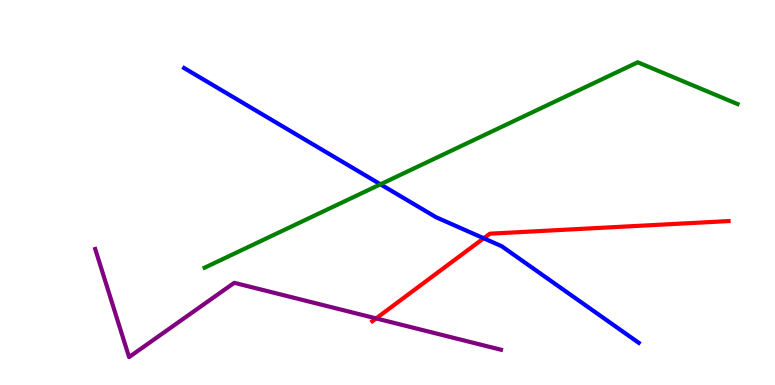[{'lines': ['blue', 'red'], 'intersections': [{'x': 6.24, 'y': 3.81}]}, {'lines': ['green', 'red'], 'intersections': []}, {'lines': ['purple', 'red'], 'intersections': [{'x': 4.85, 'y': 1.73}]}, {'lines': ['blue', 'green'], 'intersections': [{'x': 4.91, 'y': 5.21}]}, {'lines': ['blue', 'purple'], 'intersections': []}, {'lines': ['green', 'purple'], 'intersections': []}]